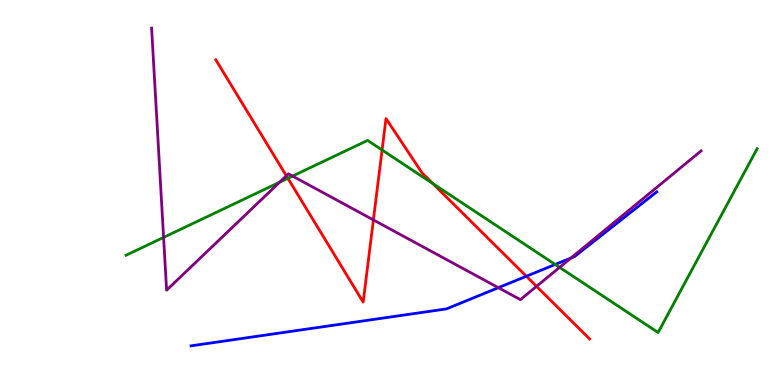[{'lines': ['blue', 'red'], 'intersections': [{'x': 6.79, 'y': 2.82}]}, {'lines': ['green', 'red'], 'intersections': [{'x': 3.71, 'y': 5.37}, {'x': 4.93, 'y': 6.1}, {'x': 5.58, 'y': 5.23}]}, {'lines': ['purple', 'red'], 'intersections': [{'x': 3.69, 'y': 5.43}, {'x': 4.82, 'y': 4.29}, {'x': 6.92, 'y': 2.56}]}, {'lines': ['blue', 'green'], 'intersections': [{'x': 7.16, 'y': 3.13}]}, {'lines': ['blue', 'purple'], 'intersections': [{'x': 6.43, 'y': 2.53}, {'x': 7.37, 'y': 3.3}]}, {'lines': ['green', 'purple'], 'intersections': [{'x': 2.11, 'y': 3.83}, {'x': 3.61, 'y': 5.27}, {'x': 3.77, 'y': 5.43}, {'x': 7.22, 'y': 3.06}]}]